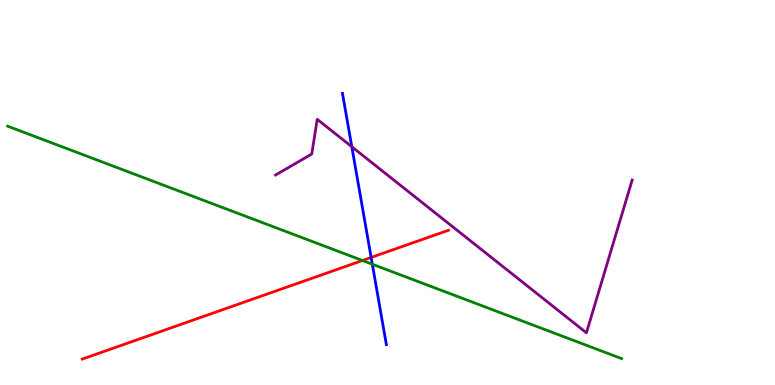[{'lines': ['blue', 'red'], 'intersections': [{'x': 4.79, 'y': 3.31}]}, {'lines': ['green', 'red'], 'intersections': [{'x': 4.68, 'y': 3.23}]}, {'lines': ['purple', 'red'], 'intersections': []}, {'lines': ['blue', 'green'], 'intersections': [{'x': 4.8, 'y': 3.14}]}, {'lines': ['blue', 'purple'], 'intersections': [{'x': 4.54, 'y': 6.19}]}, {'lines': ['green', 'purple'], 'intersections': []}]